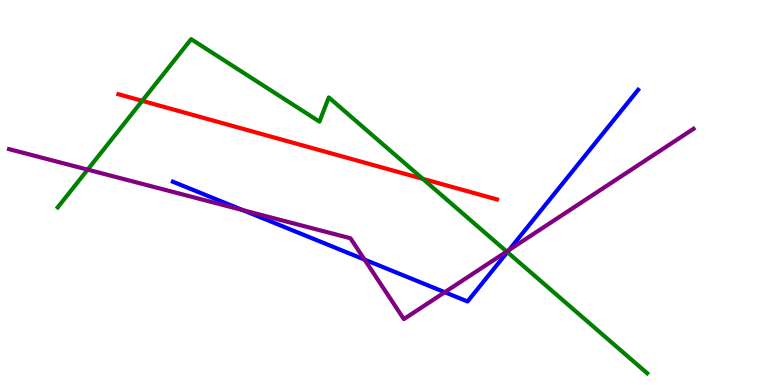[{'lines': ['blue', 'red'], 'intersections': []}, {'lines': ['green', 'red'], 'intersections': [{'x': 1.84, 'y': 7.38}, {'x': 5.45, 'y': 5.36}]}, {'lines': ['purple', 'red'], 'intersections': []}, {'lines': ['blue', 'green'], 'intersections': [{'x': 6.55, 'y': 3.45}]}, {'lines': ['blue', 'purple'], 'intersections': [{'x': 3.14, 'y': 4.54}, {'x': 4.7, 'y': 3.26}, {'x': 5.74, 'y': 2.41}, {'x': 6.57, 'y': 3.51}]}, {'lines': ['green', 'purple'], 'intersections': [{'x': 1.13, 'y': 5.59}, {'x': 6.54, 'y': 3.47}]}]